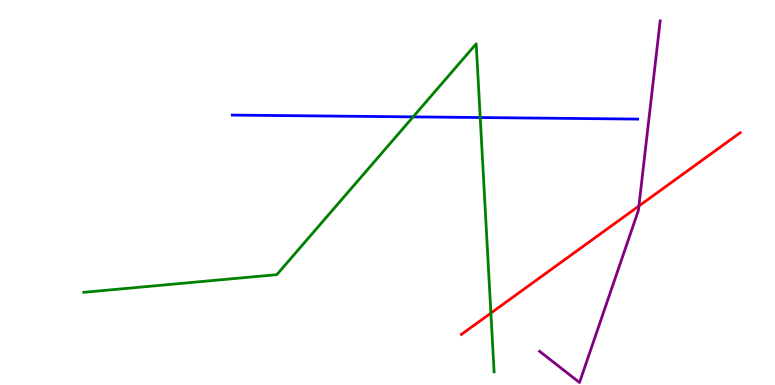[{'lines': ['blue', 'red'], 'intersections': []}, {'lines': ['green', 'red'], 'intersections': [{'x': 6.33, 'y': 1.87}]}, {'lines': ['purple', 'red'], 'intersections': [{'x': 8.24, 'y': 4.65}]}, {'lines': ['blue', 'green'], 'intersections': [{'x': 5.33, 'y': 6.96}, {'x': 6.2, 'y': 6.95}]}, {'lines': ['blue', 'purple'], 'intersections': []}, {'lines': ['green', 'purple'], 'intersections': []}]